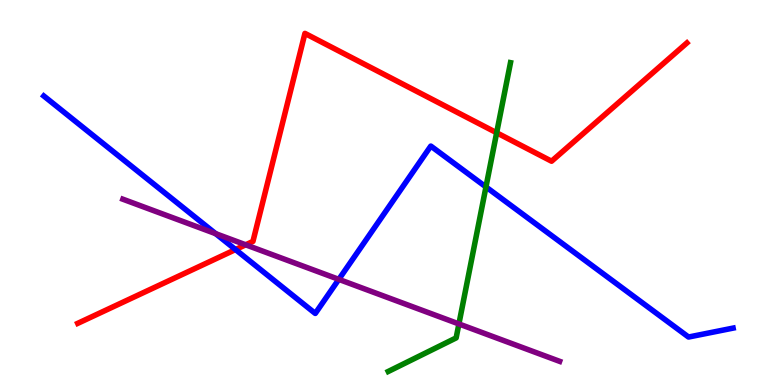[{'lines': ['blue', 'red'], 'intersections': [{'x': 3.04, 'y': 3.52}]}, {'lines': ['green', 'red'], 'intersections': [{'x': 6.41, 'y': 6.55}]}, {'lines': ['purple', 'red'], 'intersections': [{'x': 3.17, 'y': 3.64}]}, {'lines': ['blue', 'green'], 'intersections': [{'x': 6.27, 'y': 5.14}]}, {'lines': ['blue', 'purple'], 'intersections': [{'x': 2.78, 'y': 3.93}, {'x': 4.37, 'y': 2.74}]}, {'lines': ['green', 'purple'], 'intersections': [{'x': 5.92, 'y': 1.59}]}]